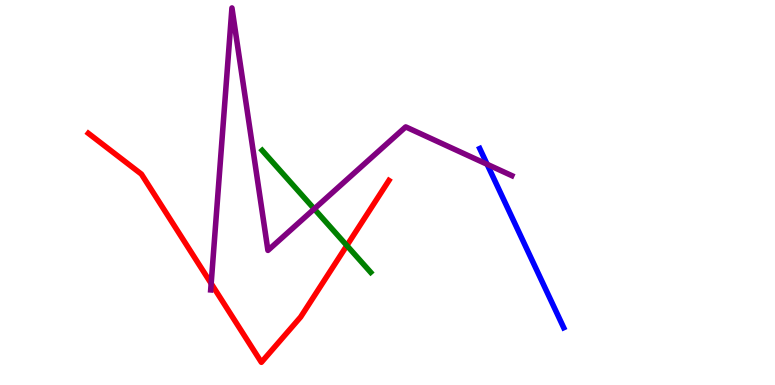[{'lines': ['blue', 'red'], 'intersections': []}, {'lines': ['green', 'red'], 'intersections': [{'x': 4.48, 'y': 3.62}]}, {'lines': ['purple', 'red'], 'intersections': [{'x': 2.72, 'y': 2.64}]}, {'lines': ['blue', 'green'], 'intersections': []}, {'lines': ['blue', 'purple'], 'intersections': [{'x': 6.29, 'y': 5.73}]}, {'lines': ['green', 'purple'], 'intersections': [{'x': 4.05, 'y': 4.57}]}]